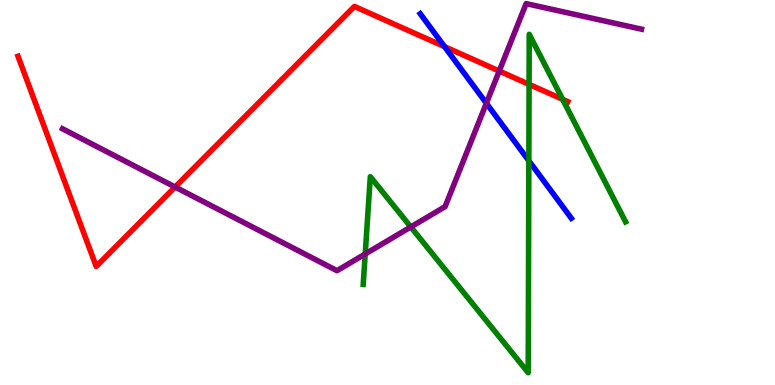[{'lines': ['blue', 'red'], 'intersections': [{'x': 5.74, 'y': 8.79}]}, {'lines': ['green', 'red'], 'intersections': [{'x': 6.83, 'y': 7.81}, {'x': 7.26, 'y': 7.42}]}, {'lines': ['purple', 'red'], 'intersections': [{'x': 2.26, 'y': 5.14}, {'x': 6.44, 'y': 8.15}]}, {'lines': ['blue', 'green'], 'intersections': [{'x': 6.82, 'y': 5.82}]}, {'lines': ['blue', 'purple'], 'intersections': [{'x': 6.28, 'y': 7.32}]}, {'lines': ['green', 'purple'], 'intersections': [{'x': 4.71, 'y': 3.4}, {'x': 5.3, 'y': 4.1}]}]